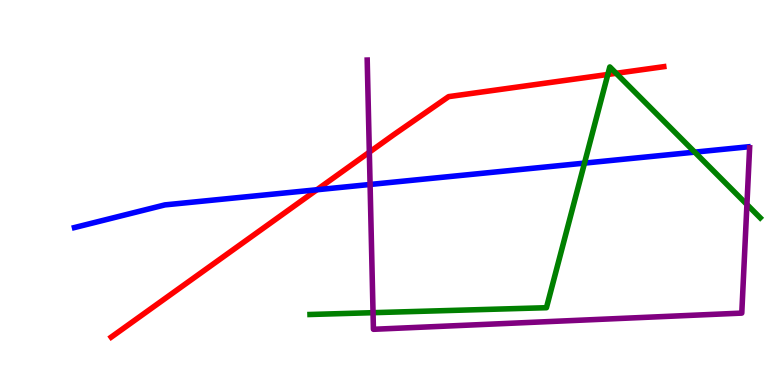[{'lines': ['blue', 'red'], 'intersections': [{'x': 4.09, 'y': 5.07}]}, {'lines': ['green', 'red'], 'intersections': [{'x': 7.84, 'y': 8.07}, {'x': 7.95, 'y': 8.1}]}, {'lines': ['purple', 'red'], 'intersections': [{'x': 4.77, 'y': 6.05}]}, {'lines': ['blue', 'green'], 'intersections': [{'x': 7.54, 'y': 5.76}, {'x': 8.96, 'y': 6.05}]}, {'lines': ['blue', 'purple'], 'intersections': [{'x': 4.78, 'y': 5.21}]}, {'lines': ['green', 'purple'], 'intersections': [{'x': 4.81, 'y': 1.88}, {'x': 9.64, 'y': 4.69}]}]